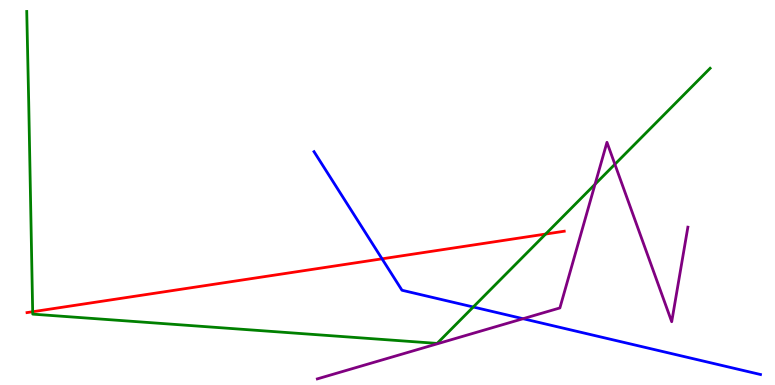[{'lines': ['blue', 'red'], 'intersections': [{'x': 4.93, 'y': 3.28}]}, {'lines': ['green', 'red'], 'intersections': [{'x': 0.422, 'y': 1.9}, {'x': 7.04, 'y': 3.92}]}, {'lines': ['purple', 'red'], 'intersections': []}, {'lines': ['blue', 'green'], 'intersections': [{'x': 6.11, 'y': 2.03}]}, {'lines': ['blue', 'purple'], 'intersections': [{'x': 6.75, 'y': 1.72}]}, {'lines': ['green', 'purple'], 'intersections': [{'x': 7.68, 'y': 5.21}, {'x': 7.93, 'y': 5.73}]}]